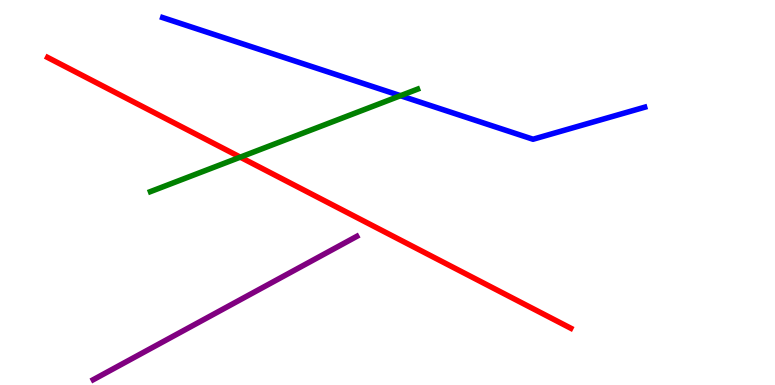[{'lines': ['blue', 'red'], 'intersections': []}, {'lines': ['green', 'red'], 'intersections': [{'x': 3.1, 'y': 5.92}]}, {'lines': ['purple', 'red'], 'intersections': []}, {'lines': ['blue', 'green'], 'intersections': [{'x': 5.17, 'y': 7.51}]}, {'lines': ['blue', 'purple'], 'intersections': []}, {'lines': ['green', 'purple'], 'intersections': []}]